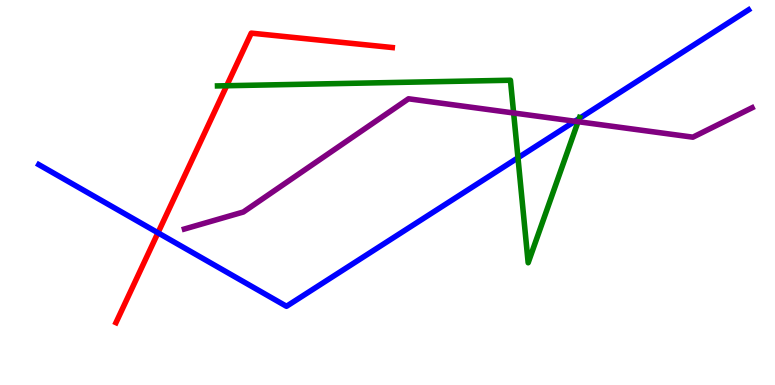[{'lines': ['blue', 'red'], 'intersections': [{'x': 2.04, 'y': 3.95}]}, {'lines': ['green', 'red'], 'intersections': [{'x': 2.93, 'y': 7.77}]}, {'lines': ['purple', 'red'], 'intersections': []}, {'lines': ['blue', 'green'], 'intersections': [{'x': 6.68, 'y': 5.9}, {'x': 7.47, 'y': 6.92}]}, {'lines': ['blue', 'purple'], 'intersections': [{'x': 7.42, 'y': 6.85}]}, {'lines': ['green', 'purple'], 'intersections': [{'x': 6.63, 'y': 7.07}, {'x': 7.46, 'y': 6.84}]}]